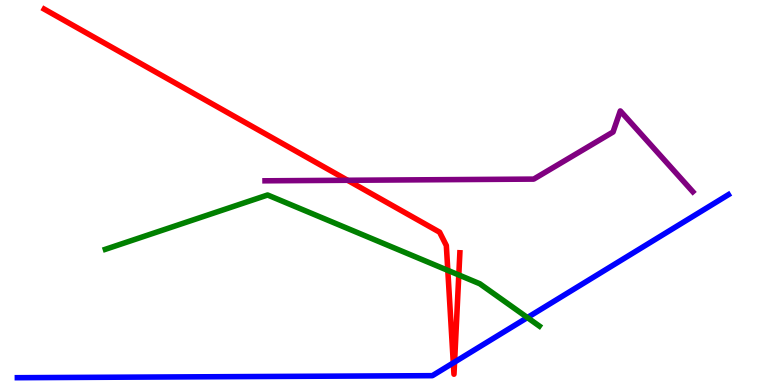[{'lines': ['blue', 'red'], 'intersections': [{'x': 5.85, 'y': 0.575}, {'x': 5.87, 'y': 0.595}]}, {'lines': ['green', 'red'], 'intersections': [{'x': 5.78, 'y': 2.98}, {'x': 5.92, 'y': 2.86}]}, {'lines': ['purple', 'red'], 'intersections': [{'x': 4.49, 'y': 5.32}]}, {'lines': ['blue', 'green'], 'intersections': [{'x': 6.81, 'y': 1.75}]}, {'lines': ['blue', 'purple'], 'intersections': []}, {'lines': ['green', 'purple'], 'intersections': []}]